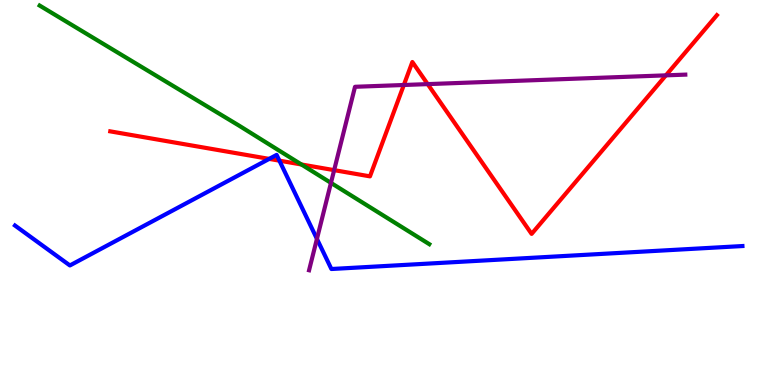[{'lines': ['blue', 'red'], 'intersections': [{'x': 3.47, 'y': 5.87}, {'x': 3.61, 'y': 5.83}]}, {'lines': ['green', 'red'], 'intersections': [{'x': 3.89, 'y': 5.73}]}, {'lines': ['purple', 'red'], 'intersections': [{'x': 4.31, 'y': 5.58}, {'x': 5.21, 'y': 7.79}, {'x': 5.52, 'y': 7.82}, {'x': 8.59, 'y': 8.04}]}, {'lines': ['blue', 'green'], 'intersections': []}, {'lines': ['blue', 'purple'], 'intersections': [{'x': 4.09, 'y': 3.8}]}, {'lines': ['green', 'purple'], 'intersections': [{'x': 4.27, 'y': 5.25}]}]